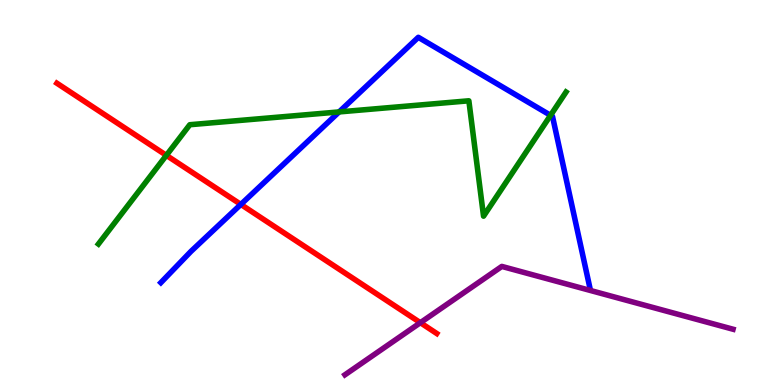[{'lines': ['blue', 'red'], 'intersections': [{'x': 3.11, 'y': 4.69}]}, {'lines': ['green', 'red'], 'intersections': [{'x': 2.15, 'y': 5.97}]}, {'lines': ['purple', 'red'], 'intersections': [{'x': 5.42, 'y': 1.62}]}, {'lines': ['blue', 'green'], 'intersections': [{'x': 4.38, 'y': 7.09}, {'x': 7.1, 'y': 7.0}]}, {'lines': ['blue', 'purple'], 'intersections': []}, {'lines': ['green', 'purple'], 'intersections': []}]